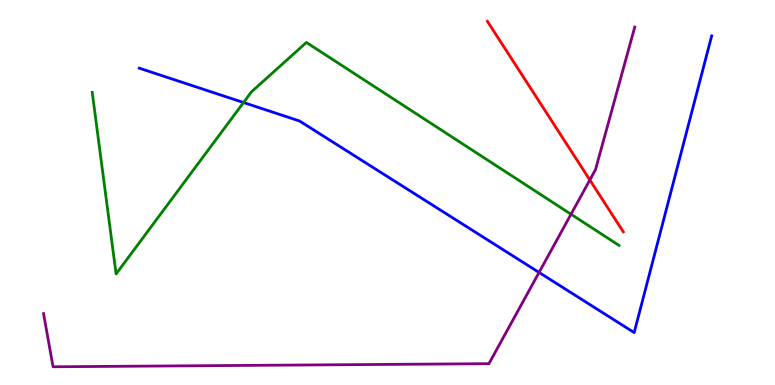[{'lines': ['blue', 'red'], 'intersections': []}, {'lines': ['green', 'red'], 'intersections': []}, {'lines': ['purple', 'red'], 'intersections': [{'x': 7.61, 'y': 5.33}]}, {'lines': ['blue', 'green'], 'intersections': [{'x': 3.14, 'y': 7.34}]}, {'lines': ['blue', 'purple'], 'intersections': [{'x': 6.96, 'y': 2.92}]}, {'lines': ['green', 'purple'], 'intersections': [{'x': 7.37, 'y': 4.44}]}]